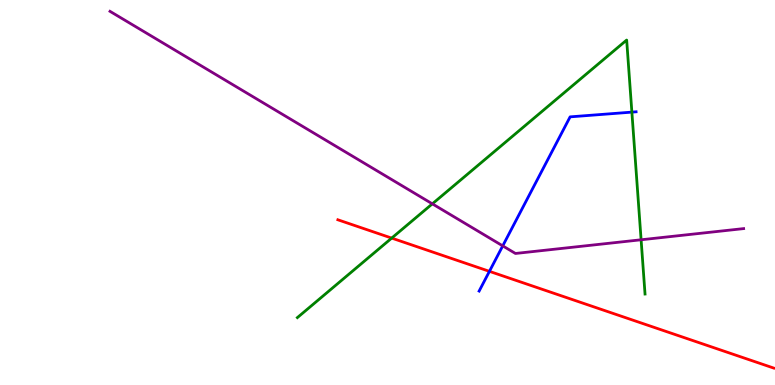[{'lines': ['blue', 'red'], 'intersections': [{'x': 6.32, 'y': 2.95}]}, {'lines': ['green', 'red'], 'intersections': [{'x': 5.05, 'y': 3.82}]}, {'lines': ['purple', 'red'], 'intersections': []}, {'lines': ['blue', 'green'], 'intersections': [{'x': 8.15, 'y': 7.09}]}, {'lines': ['blue', 'purple'], 'intersections': [{'x': 6.49, 'y': 3.61}]}, {'lines': ['green', 'purple'], 'intersections': [{'x': 5.58, 'y': 4.71}, {'x': 8.27, 'y': 3.77}]}]